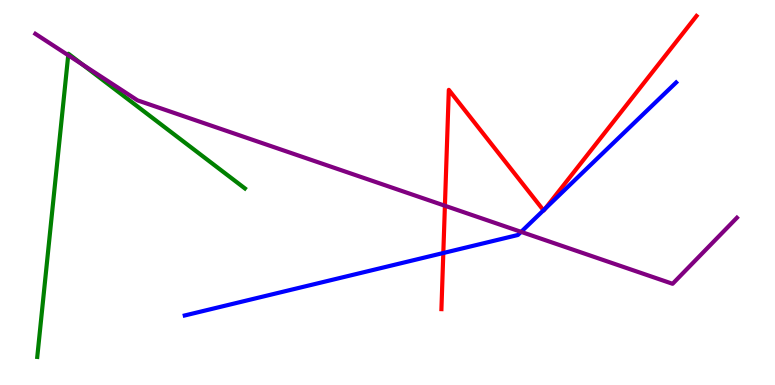[{'lines': ['blue', 'red'], 'intersections': [{'x': 5.72, 'y': 3.43}, {'x': 7.01, 'y': 4.54}, {'x': 7.03, 'y': 4.58}]}, {'lines': ['green', 'red'], 'intersections': []}, {'lines': ['purple', 'red'], 'intersections': [{'x': 5.74, 'y': 4.66}]}, {'lines': ['blue', 'green'], 'intersections': []}, {'lines': ['blue', 'purple'], 'intersections': [{'x': 6.72, 'y': 3.98}]}, {'lines': ['green', 'purple'], 'intersections': [{'x': 0.88, 'y': 8.57}, {'x': 1.07, 'y': 8.32}]}]